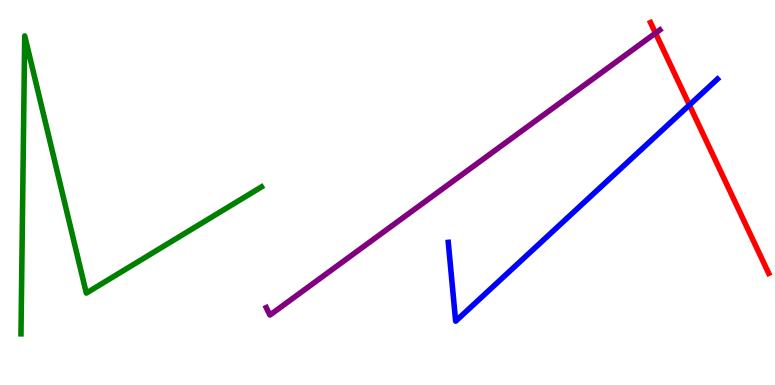[{'lines': ['blue', 'red'], 'intersections': [{'x': 8.9, 'y': 7.27}]}, {'lines': ['green', 'red'], 'intersections': []}, {'lines': ['purple', 'red'], 'intersections': [{'x': 8.46, 'y': 9.14}]}, {'lines': ['blue', 'green'], 'intersections': []}, {'lines': ['blue', 'purple'], 'intersections': []}, {'lines': ['green', 'purple'], 'intersections': []}]